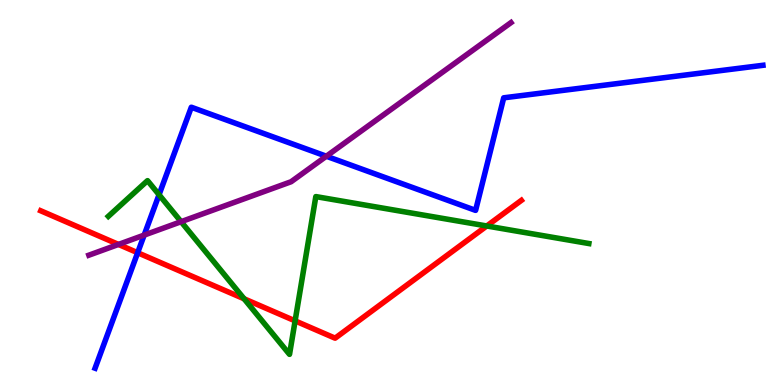[{'lines': ['blue', 'red'], 'intersections': [{'x': 1.78, 'y': 3.44}]}, {'lines': ['green', 'red'], 'intersections': [{'x': 3.15, 'y': 2.24}, {'x': 3.81, 'y': 1.67}, {'x': 6.28, 'y': 4.13}]}, {'lines': ['purple', 'red'], 'intersections': [{'x': 1.53, 'y': 3.65}]}, {'lines': ['blue', 'green'], 'intersections': [{'x': 2.05, 'y': 4.94}]}, {'lines': ['blue', 'purple'], 'intersections': [{'x': 1.86, 'y': 3.89}, {'x': 4.21, 'y': 5.94}]}, {'lines': ['green', 'purple'], 'intersections': [{'x': 2.34, 'y': 4.24}]}]